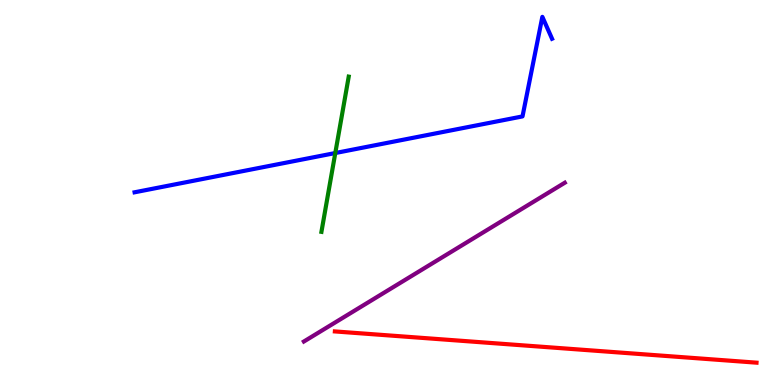[{'lines': ['blue', 'red'], 'intersections': []}, {'lines': ['green', 'red'], 'intersections': []}, {'lines': ['purple', 'red'], 'intersections': []}, {'lines': ['blue', 'green'], 'intersections': [{'x': 4.33, 'y': 6.03}]}, {'lines': ['blue', 'purple'], 'intersections': []}, {'lines': ['green', 'purple'], 'intersections': []}]